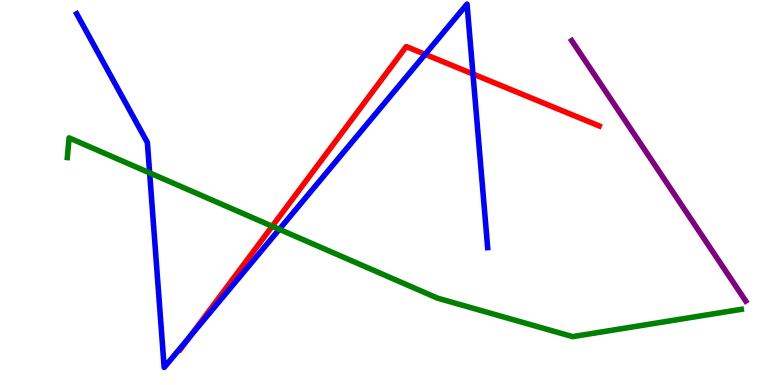[{'lines': ['blue', 'red'], 'intersections': [{'x': 2.45, 'y': 1.26}, {'x': 5.49, 'y': 8.59}, {'x': 6.1, 'y': 8.08}]}, {'lines': ['green', 'red'], 'intersections': [{'x': 3.51, 'y': 4.12}]}, {'lines': ['purple', 'red'], 'intersections': []}, {'lines': ['blue', 'green'], 'intersections': [{'x': 1.93, 'y': 5.51}, {'x': 3.6, 'y': 4.04}]}, {'lines': ['blue', 'purple'], 'intersections': []}, {'lines': ['green', 'purple'], 'intersections': []}]